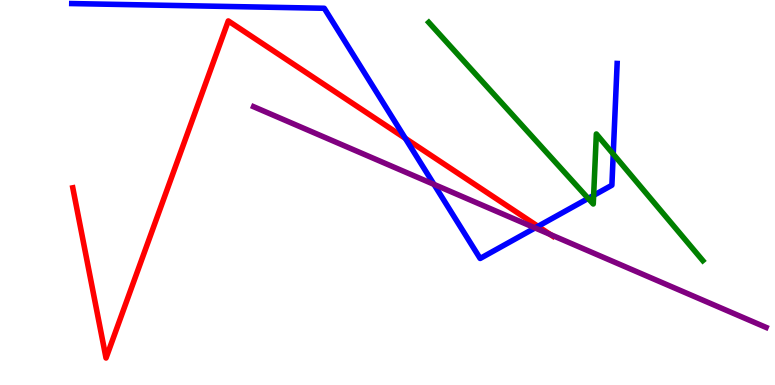[{'lines': ['blue', 'red'], 'intersections': [{'x': 5.23, 'y': 6.41}, {'x': 6.94, 'y': 4.12}]}, {'lines': ['green', 'red'], 'intersections': []}, {'lines': ['purple', 'red'], 'intersections': [{'x': 7.1, 'y': 3.91}]}, {'lines': ['blue', 'green'], 'intersections': [{'x': 7.59, 'y': 4.85}, {'x': 7.66, 'y': 4.93}, {'x': 7.91, 'y': 6.0}]}, {'lines': ['blue', 'purple'], 'intersections': [{'x': 5.6, 'y': 5.21}, {'x': 6.9, 'y': 4.08}]}, {'lines': ['green', 'purple'], 'intersections': []}]